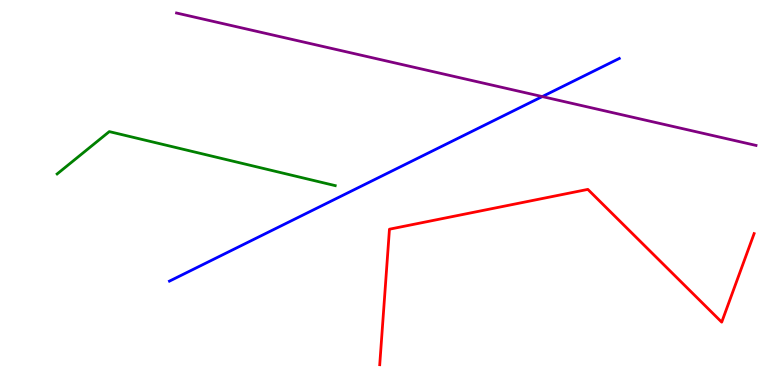[{'lines': ['blue', 'red'], 'intersections': []}, {'lines': ['green', 'red'], 'intersections': []}, {'lines': ['purple', 'red'], 'intersections': []}, {'lines': ['blue', 'green'], 'intersections': []}, {'lines': ['blue', 'purple'], 'intersections': [{'x': 7.0, 'y': 7.49}]}, {'lines': ['green', 'purple'], 'intersections': []}]